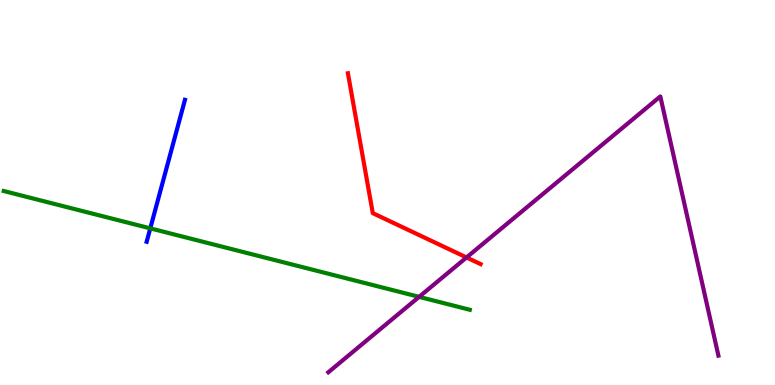[{'lines': ['blue', 'red'], 'intersections': []}, {'lines': ['green', 'red'], 'intersections': []}, {'lines': ['purple', 'red'], 'intersections': [{'x': 6.02, 'y': 3.31}]}, {'lines': ['blue', 'green'], 'intersections': [{'x': 1.94, 'y': 4.07}]}, {'lines': ['blue', 'purple'], 'intersections': []}, {'lines': ['green', 'purple'], 'intersections': [{'x': 5.41, 'y': 2.29}]}]